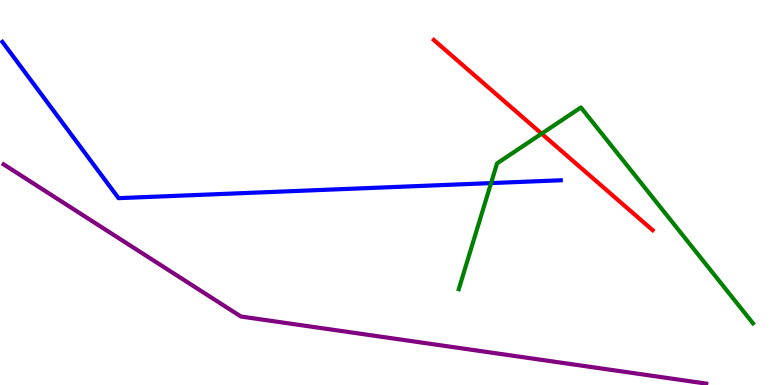[{'lines': ['blue', 'red'], 'intersections': []}, {'lines': ['green', 'red'], 'intersections': [{'x': 6.99, 'y': 6.53}]}, {'lines': ['purple', 'red'], 'intersections': []}, {'lines': ['blue', 'green'], 'intersections': [{'x': 6.34, 'y': 5.24}]}, {'lines': ['blue', 'purple'], 'intersections': []}, {'lines': ['green', 'purple'], 'intersections': []}]